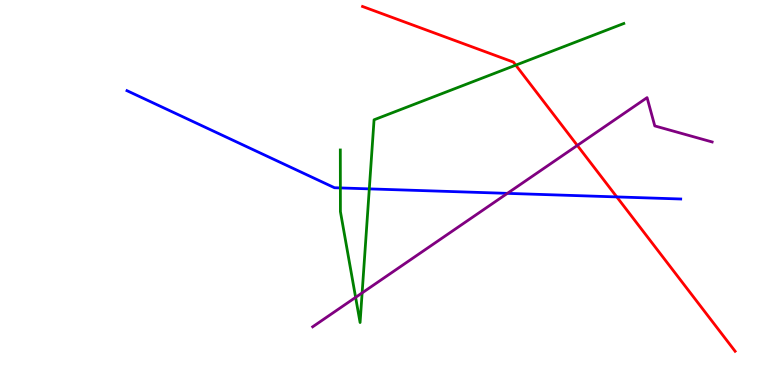[{'lines': ['blue', 'red'], 'intersections': [{'x': 7.96, 'y': 4.89}]}, {'lines': ['green', 'red'], 'intersections': [{'x': 6.66, 'y': 8.31}]}, {'lines': ['purple', 'red'], 'intersections': [{'x': 7.45, 'y': 6.22}]}, {'lines': ['blue', 'green'], 'intersections': [{'x': 4.39, 'y': 5.12}, {'x': 4.77, 'y': 5.09}]}, {'lines': ['blue', 'purple'], 'intersections': [{'x': 6.55, 'y': 4.98}]}, {'lines': ['green', 'purple'], 'intersections': [{'x': 4.59, 'y': 2.28}, {'x': 4.67, 'y': 2.39}]}]